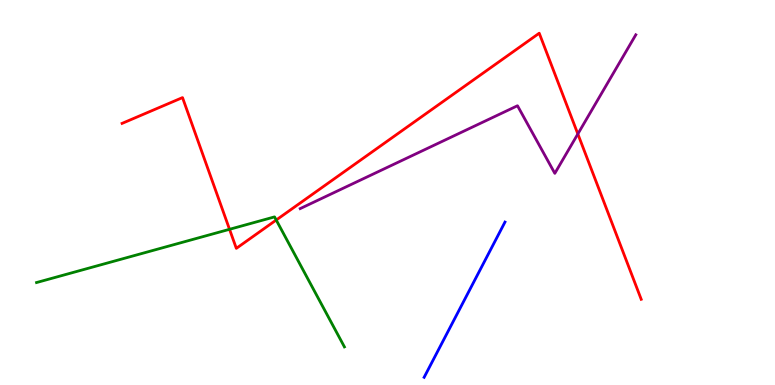[{'lines': ['blue', 'red'], 'intersections': []}, {'lines': ['green', 'red'], 'intersections': [{'x': 2.96, 'y': 4.04}, {'x': 3.56, 'y': 4.29}]}, {'lines': ['purple', 'red'], 'intersections': [{'x': 7.46, 'y': 6.52}]}, {'lines': ['blue', 'green'], 'intersections': []}, {'lines': ['blue', 'purple'], 'intersections': []}, {'lines': ['green', 'purple'], 'intersections': []}]